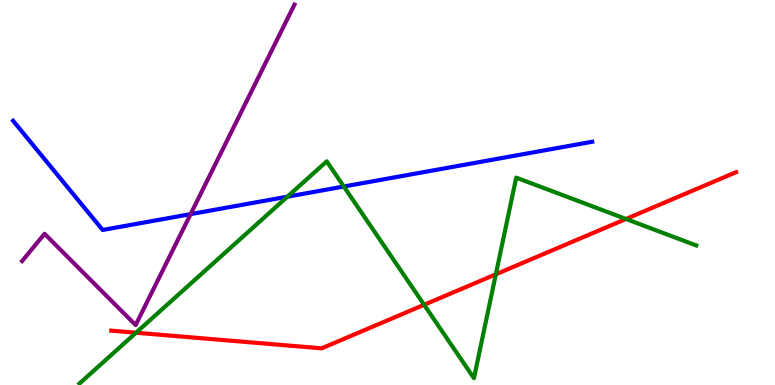[{'lines': ['blue', 'red'], 'intersections': []}, {'lines': ['green', 'red'], 'intersections': [{'x': 1.76, 'y': 1.36}, {'x': 5.47, 'y': 2.08}, {'x': 6.4, 'y': 2.88}, {'x': 8.08, 'y': 4.31}]}, {'lines': ['purple', 'red'], 'intersections': []}, {'lines': ['blue', 'green'], 'intersections': [{'x': 3.71, 'y': 4.89}, {'x': 4.44, 'y': 5.16}]}, {'lines': ['blue', 'purple'], 'intersections': [{'x': 2.46, 'y': 4.44}]}, {'lines': ['green', 'purple'], 'intersections': []}]